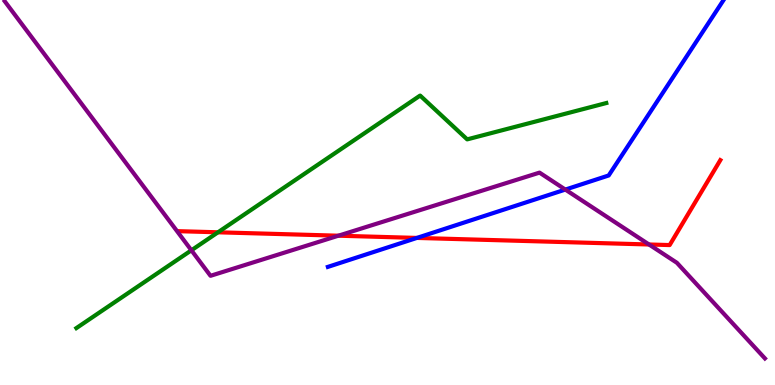[{'lines': ['blue', 'red'], 'intersections': [{'x': 5.38, 'y': 3.82}]}, {'lines': ['green', 'red'], 'intersections': [{'x': 2.81, 'y': 3.97}]}, {'lines': ['purple', 'red'], 'intersections': [{'x': 4.37, 'y': 3.88}, {'x': 8.37, 'y': 3.65}]}, {'lines': ['blue', 'green'], 'intersections': []}, {'lines': ['blue', 'purple'], 'intersections': [{'x': 7.29, 'y': 5.08}]}, {'lines': ['green', 'purple'], 'intersections': [{'x': 2.47, 'y': 3.5}]}]